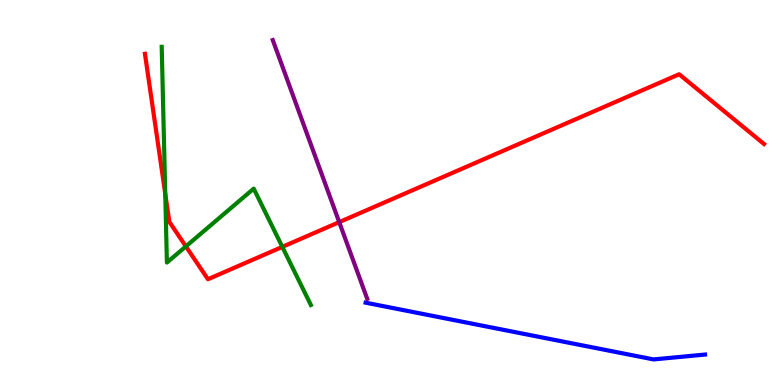[{'lines': ['blue', 'red'], 'intersections': []}, {'lines': ['green', 'red'], 'intersections': [{'x': 2.13, 'y': 4.97}, {'x': 2.4, 'y': 3.6}, {'x': 3.64, 'y': 3.59}]}, {'lines': ['purple', 'red'], 'intersections': [{'x': 4.38, 'y': 4.23}]}, {'lines': ['blue', 'green'], 'intersections': []}, {'lines': ['blue', 'purple'], 'intersections': []}, {'lines': ['green', 'purple'], 'intersections': []}]